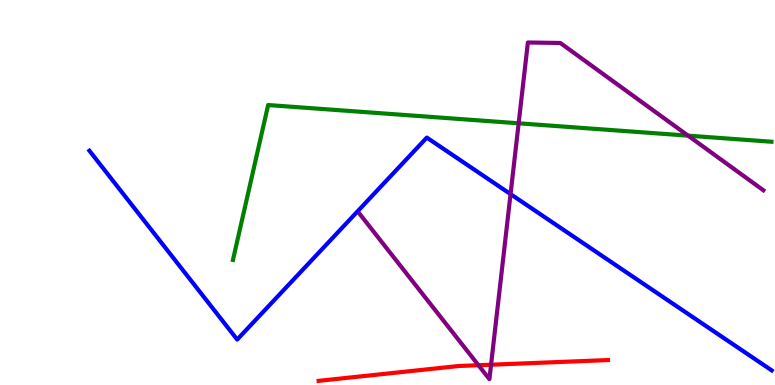[{'lines': ['blue', 'red'], 'intersections': []}, {'lines': ['green', 'red'], 'intersections': []}, {'lines': ['purple', 'red'], 'intersections': [{'x': 6.17, 'y': 0.514}, {'x': 6.34, 'y': 0.527}]}, {'lines': ['blue', 'green'], 'intersections': []}, {'lines': ['blue', 'purple'], 'intersections': [{'x': 6.59, 'y': 4.96}]}, {'lines': ['green', 'purple'], 'intersections': [{'x': 6.69, 'y': 6.8}, {'x': 8.88, 'y': 6.48}]}]